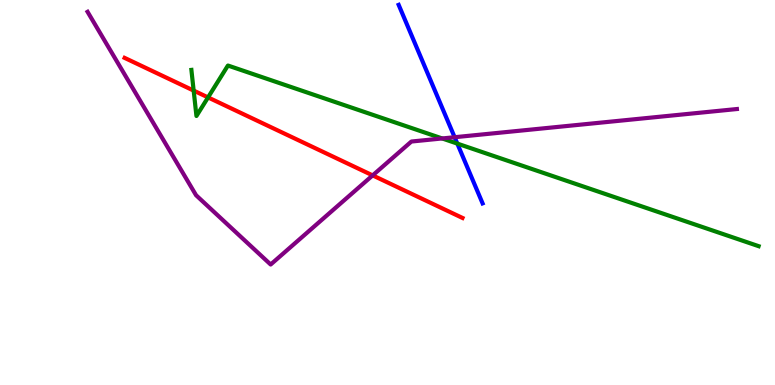[{'lines': ['blue', 'red'], 'intersections': []}, {'lines': ['green', 'red'], 'intersections': [{'x': 2.5, 'y': 7.65}, {'x': 2.68, 'y': 7.47}]}, {'lines': ['purple', 'red'], 'intersections': [{'x': 4.81, 'y': 5.44}]}, {'lines': ['blue', 'green'], 'intersections': [{'x': 5.9, 'y': 6.27}]}, {'lines': ['blue', 'purple'], 'intersections': [{'x': 5.87, 'y': 6.44}]}, {'lines': ['green', 'purple'], 'intersections': [{'x': 5.71, 'y': 6.4}]}]